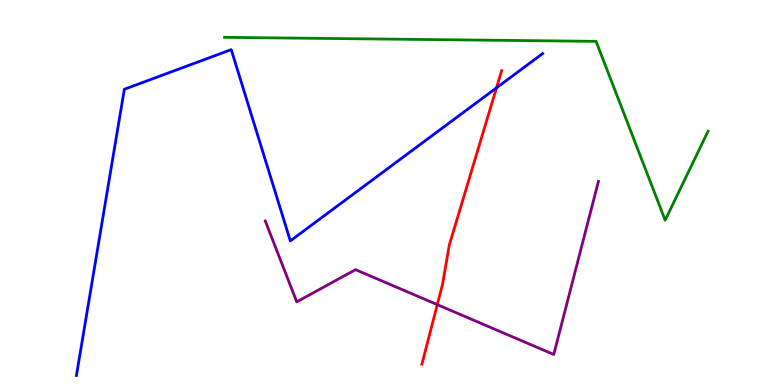[{'lines': ['blue', 'red'], 'intersections': [{'x': 6.41, 'y': 7.72}]}, {'lines': ['green', 'red'], 'intersections': []}, {'lines': ['purple', 'red'], 'intersections': [{'x': 5.64, 'y': 2.09}]}, {'lines': ['blue', 'green'], 'intersections': []}, {'lines': ['blue', 'purple'], 'intersections': []}, {'lines': ['green', 'purple'], 'intersections': []}]